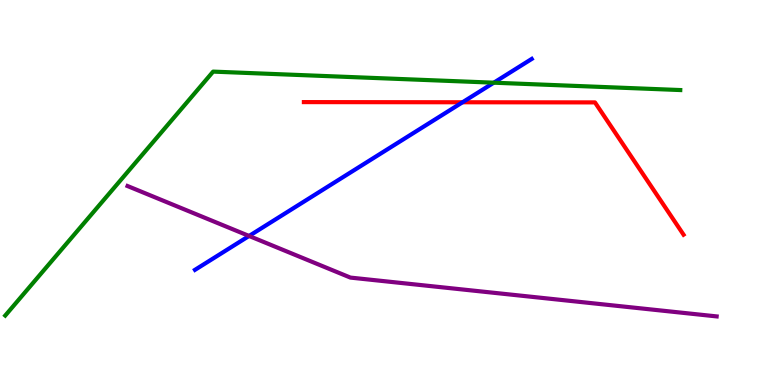[{'lines': ['blue', 'red'], 'intersections': [{'x': 5.97, 'y': 7.34}]}, {'lines': ['green', 'red'], 'intersections': []}, {'lines': ['purple', 'red'], 'intersections': []}, {'lines': ['blue', 'green'], 'intersections': [{'x': 6.37, 'y': 7.85}]}, {'lines': ['blue', 'purple'], 'intersections': [{'x': 3.21, 'y': 3.87}]}, {'lines': ['green', 'purple'], 'intersections': []}]